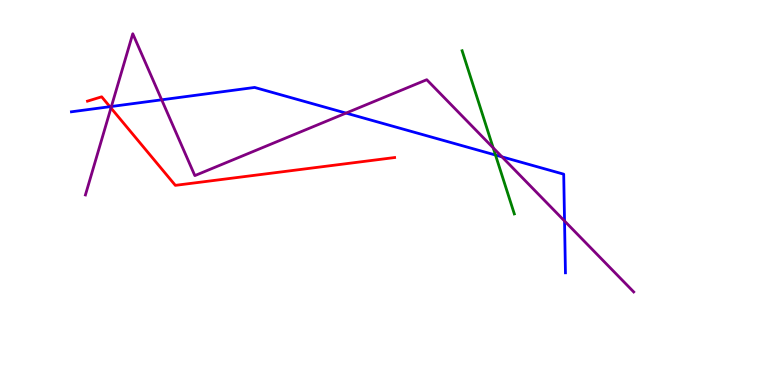[{'lines': ['blue', 'red'], 'intersections': [{'x': 1.42, 'y': 7.23}]}, {'lines': ['green', 'red'], 'intersections': []}, {'lines': ['purple', 'red'], 'intersections': [{'x': 1.43, 'y': 7.2}]}, {'lines': ['blue', 'green'], 'intersections': [{'x': 6.39, 'y': 5.97}]}, {'lines': ['blue', 'purple'], 'intersections': [{'x': 1.44, 'y': 7.23}, {'x': 2.09, 'y': 7.41}, {'x': 4.46, 'y': 7.06}, {'x': 6.48, 'y': 5.93}, {'x': 7.28, 'y': 4.26}]}, {'lines': ['green', 'purple'], 'intersections': [{'x': 6.36, 'y': 6.16}]}]